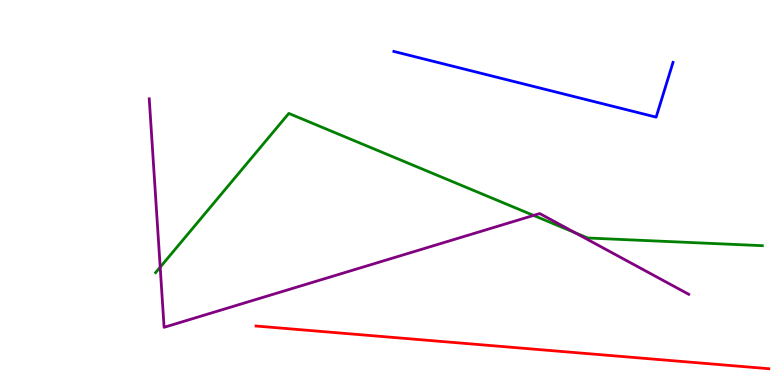[{'lines': ['blue', 'red'], 'intersections': []}, {'lines': ['green', 'red'], 'intersections': []}, {'lines': ['purple', 'red'], 'intersections': []}, {'lines': ['blue', 'green'], 'intersections': []}, {'lines': ['blue', 'purple'], 'intersections': []}, {'lines': ['green', 'purple'], 'intersections': [{'x': 2.07, 'y': 3.06}, {'x': 6.88, 'y': 4.4}, {'x': 7.42, 'y': 3.96}]}]